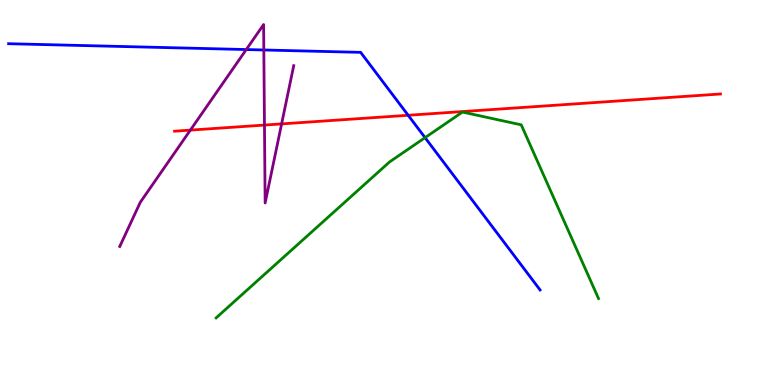[{'lines': ['blue', 'red'], 'intersections': [{'x': 5.27, 'y': 7.01}]}, {'lines': ['green', 'red'], 'intersections': []}, {'lines': ['purple', 'red'], 'intersections': [{'x': 2.46, 'y': 6.62}, {'x': 3.41, 'y': 6.75}, {'x': 3.63, 'y': 6.78}]}, {'lines': ['blue', 'green'], 'intersections': [{'x': 5.48, 'y': 6.42}]}, {'lines': ['blue', 'purple'], 'intersections': [{'x': 3.18, 'y': 8.71}, {'x': 3.4, 'y': 8.7}]}, {'lines': ['green', 'purple'], 'intersections': []}]